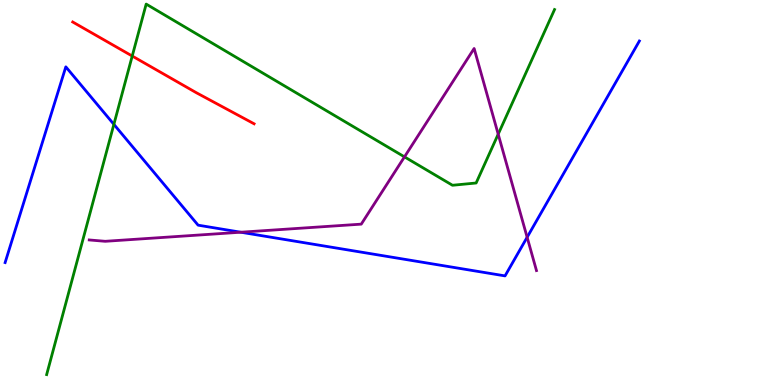[{'lines': ['blue', 'red'], 'intersections': []}, {'lines': ['green', 'red'], 'intersections': [{'x': 1.71, 'y': 8.54}]}, {'lines': ['purple', 'red'], 'intersections': []}, {'lines': ['blue', 'green'], 'intersections': [{'x': 1.47, 'y': 6.77}]}, {'lines': ['blue', 'purple'], 'intersections': [{'x': 3.11, 'y': 3.97}, {'x': 6.8, 'y': 3.84}]}, {'lines': ['green', 'purple'], 'intersections': [{'x': 5.22, 'y': 5.93}, {'x': 6.43, 'y': 6.51}]}]